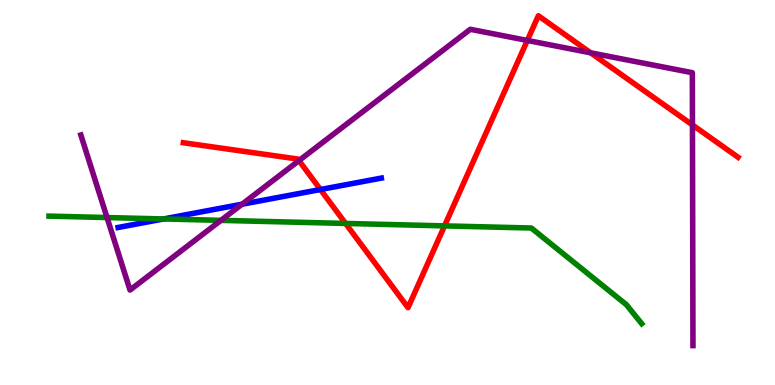[{'lines': ['blue', 'red'], 'intersections': [{'x': 4.13, 'y': 5.08}]}, {'lines': ['green', 'red'], 'intersections': [{'x': 4.46, 'y': 4.2}, {'x': 5.74, 'y': 4.13}]}, {'lines': ['purple', 'red'], 'intersections': [{'x': 3.86, 'y': 5.83}, {'x': 6.8, 'y': 8.95}, {'x': 7.62, 'y': 8.63}, {'x': 8.93, 'y': 6.75}]}, {'lines': ['blue', 'green'], 'intersections': [{'x': 2.11, 'y': 4.31}]}, {'lines': ['blue', 'purple'], 'intersections': [{'x': 3.12, 'y': 4.7}]}, {'lines': ['green', 'purple'], 'intersections': [{'x': 1.38, 'y': 4.35}, {'x': 2.85, 'y': 4.28}]}]